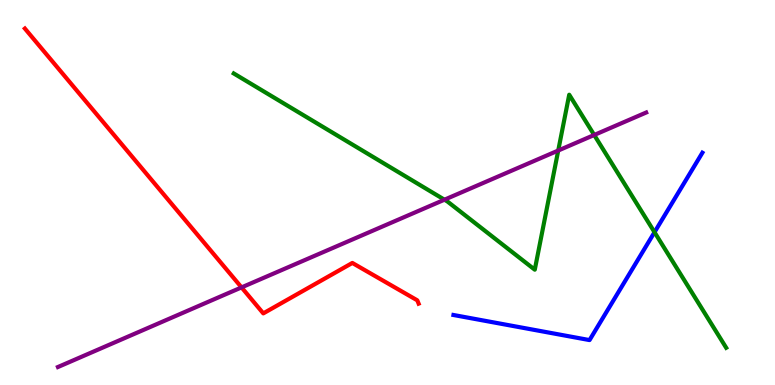[{'lines': ['blue', 'red'], 'intersections': []}, {'lines': ['green', 'red'], 'intersections': []}, {'lines': ['purple', 'red'], 'intersections': [{'x': 3.12, 'y': 2.54}]}, {'lines': ['blue', 'green'], 'intersections': [{'x': 8.45, 'y': 3.97}]}, {'lines': ['blue', 'purple'], 'intersections': []}, {'lines': ['green', 'purple'], 'intersections': [{'x': 5.73, 'y': 4.81}, {'x': 7.2, 'y': 6.09}, {'x': 7.67, 'y': 6.49}]}]